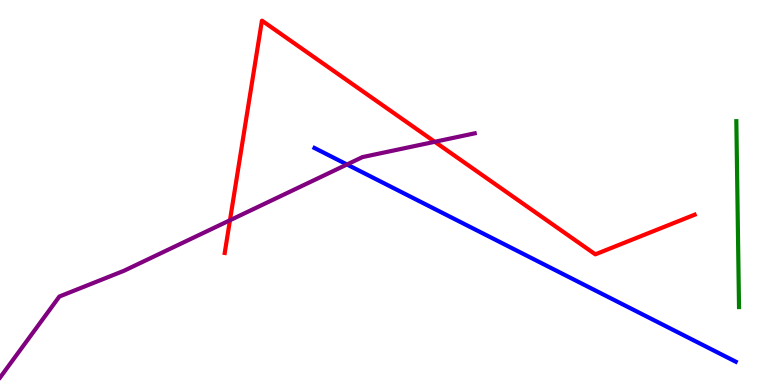[{'lines': ['blue', 'red'], 'intersections': []}, {'lines': ['green', 'red'], 'intersections': []}, {'lines': ['purple', 'red'], 'intersections': [{'x': 2.97, 'y': 4.28}, {'x': 5.61, 'y': 6.32}]}, {'lines': ['blue', 'green'], 'intersections': []}, {'lines': ['blue', 'purple'], 'intersections': [{'x': 4.48, 'y': 5.73}]}, {'lines': ['green', 'purple'], 'intersections': []}]